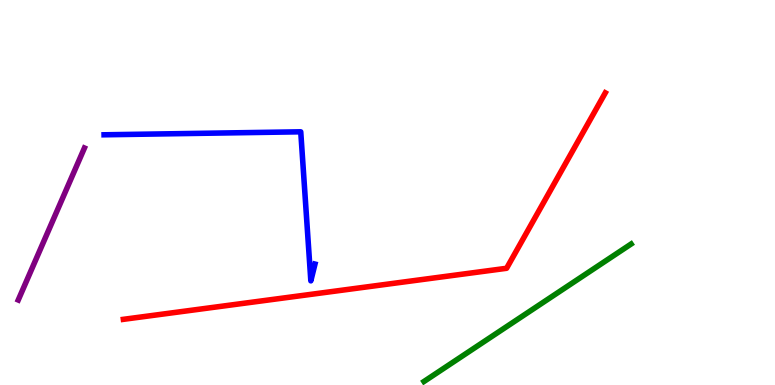[{'lines': ['blue', 'red'], 'intersections': []}, {'lines': ['green', 'red'], 'intersections': []}, {'lines': ['purple', 'red'], 'intersections': []}, {'lines': ['blue', 'green'], 'intersections': []}, {'lines': ['blue', 'purple'], 'intersections': []}, {'lines': ['green', 'purple'], 'intersections': []}]